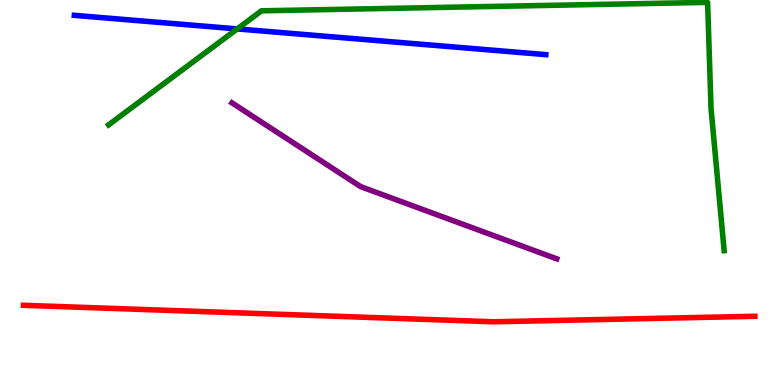[{'lines': ['blue', 'red'], 'intersections': []}, {'lines': ['green', 'red'], 'intersections': []}, {'lines': ['purple', 'red'], 'intersections': []}, {'lines': ['blue', 'green'], 'intersections': [{'x': 3.06, 'y': 9.25}]}, {'lines': ['blue', 'purple'], 'intersections': []}, {'lines': ['green', 'purple'], 'intersections': []}]